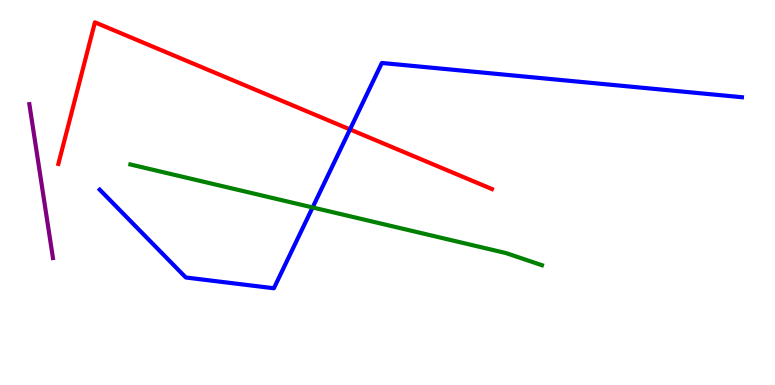[{'lines': ['blue', 'red'], 'intersections': [{'x': 4.52, 'y': 6.64}]}, {'lines': ['green', 'red'], 'intersections': []}, {'lines': ['purple', 'red'], 'intersections': []}, {'lines': ['blue', 'green'], 'intersections': [{'x': 4.03, 'y': 4.61}]}, {'lines': ['blue', 'purple'], 'intersections': []}, {'lines': ['green', 'purple'], 'intersections': []}]